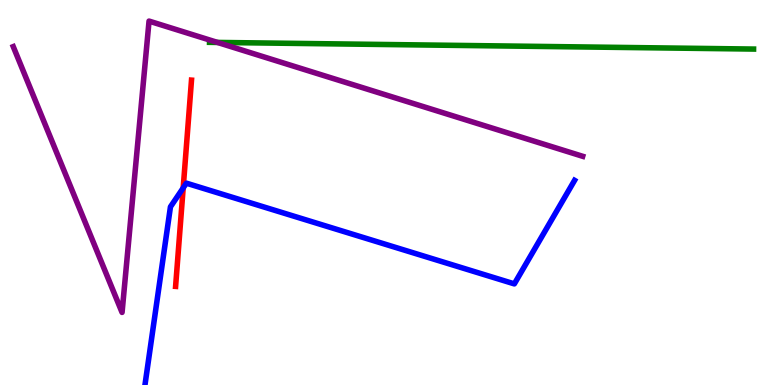[{'lines': ['blue', 'red'], 'intersections': [{'x': 2.36, 'y': 5.12}]}, {'lines': ['green', 'red'], 'intersections': []}, {'lines': ['purple', 'red'], 'intersections': []}, {'lines': ['blue', 'green'], 'intersections': []}, {'lines': ['blue', 'purple'], 'intersections': []}, {'lines': ['green', 'purple'], 'intersections': [{'x': 2.81, 'y': 8.9}]}]